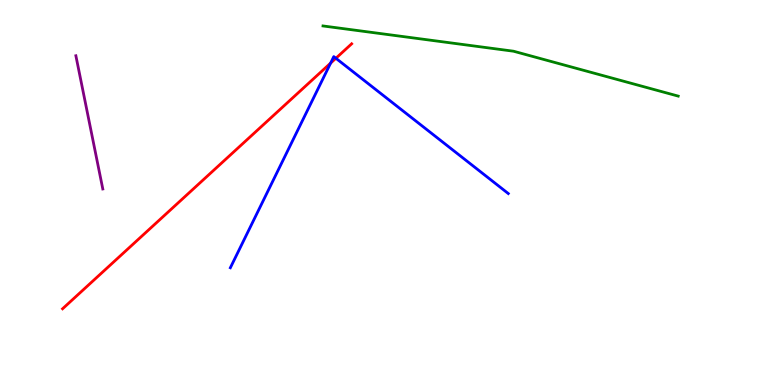[{'lines': ['blue', 'red'], 'intersections': [{'x': 4.27, 'y': 8.36}, {'x': 4.33, 'y': 8.49}]}, {'lines': ['green', 'red'], 'intersections': []}, {'lines': ['purple', 'red'], 'intersections': []}, {'lines': ['blue', 'green'], 'intersections': []}, {'lines': ['blue', 'purple'], 'intersections': []}, {'lines': ['green', 'purple'], 'intersections': []}]